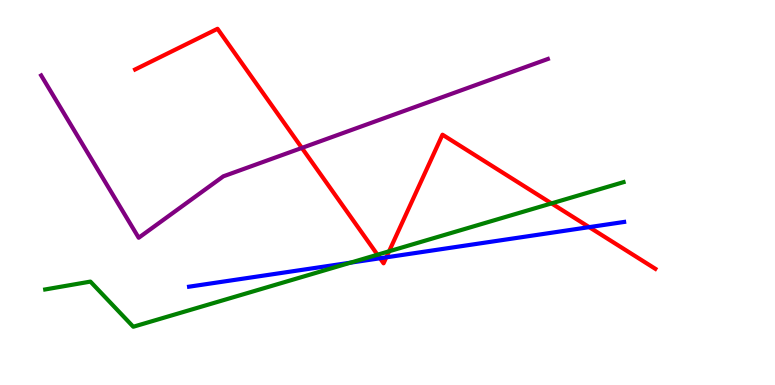[{'lines': ['blue', 'red'], 'intersections': [{'x': 4.9, 'y': 3.29}, {'x': 4.98, 'y': 3.32}, {'x': 7.6, 'y': 4.1}]}, {'lines': ['green', 'red'], 'intersections': [{'x': 4.87, 'y': 3.38}, {'x': 5.02, 'y': 3.47}, {'x': 7.12, 'y': 4.72}]}, {'lines': ['purple', 'red'], 'intersections': [{'x': 3.9, 'y': 6.16}]}, {'lines': ['blue', 'green'], 'intersections': [{'x': 4.52, 'y': 3.18}]}, {'lines': ['blue', 'purple'], 'intersections': []}, {'lines': ['green', 'purple'], 'intersections': []}]